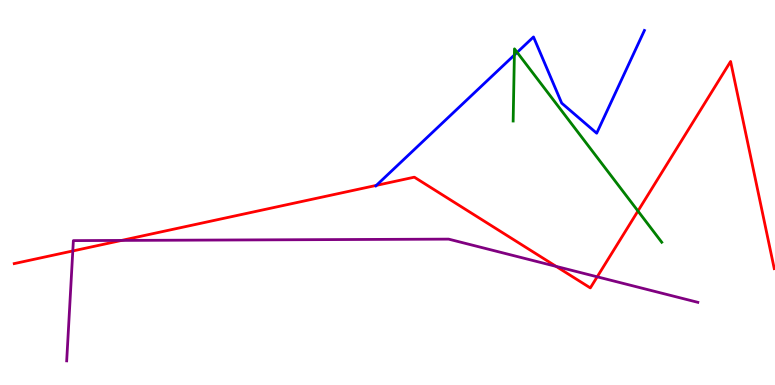[{'lines': ['blue', 'red'], 'intersections': [{'x': 4.86, 'y': 5.18}]}, {'lines': ['green', 'red'], 'intersections': [{'x': 8.23, 'y': 4.52}]}, {'lines': ['purple', 'red'], 'intersections': [{'x': 0.939, 'y': 3.48}, {'x': 1.57, 'y': 3.76}, {'x': 7.18, 'y': 3.08}, {'x': 7.71, 'y': 2.81}]}, {'lines': ['blue', 'green'], 'intersections': [{'x': 6.64, 'y': 8.57}, {'x': 6.67, 'y': 8.64}]}, {'lines': ['blue', 'purple'], 'intersections': []}, {'lines': ['green', 'purple'], 'intersections': []}]